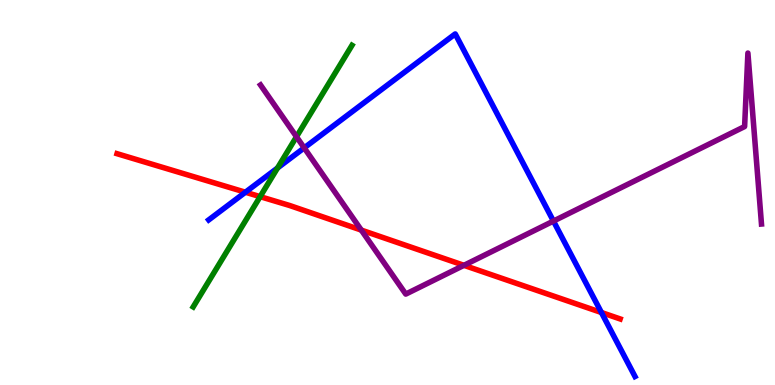[{'lines': ['blue', 'red'], 'intersections': [{'x': 3.17, 'y': 5.01}, {'x': 7.76, 'y': 1.88}]}, {'lines': ['green', 'red'], 'intersections': [{'x': 3.36, 'y': 4.89}]}, {'lines': ['purple', 'red'], 'intersections': [{'x': 4.66, 'y': 4.02}, {'x': 5.99, 'y': 3.11}]}, {'lines': ['blue', 'green'], 'intersections': [{'x': 3.58, 'y': 5.64}]}, {'lines': ['blue', 'purple'], 'intersections': [{'x': 3.93, 'y': 6.16}, {'x': 7.14, 'y': 4.26}]}, {'lines': ['green', 'purple'], 'intersections': [{'x': 3.83, 'y': 6.45}]}]